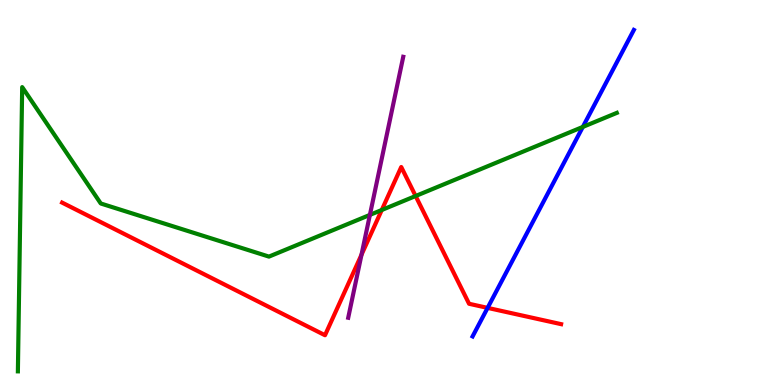[{'lines': ['blue', 'red'], 'intersections': [{'x': 6.29, 'y': 2.0}]}, {'lines': ['green', 'red'], 'intersections': [{'x': 4.93, 'y': 4.55}, {'x': 5.36, 'y': 4.91}]}, {'lines': ['purple', 'red'], 'intersections': [{'x': 4.66, 'y': 3.38}]}, {'lines': ['blue', 'green'], 'intersections': [{'x': 7.52, 'y': 6.7}]}, {'lines': ['blue', 'purple'], 'intersections': []}, {'lines': ['green', 'purple'], 'intersections': [{'x': 4.77, 'y': 4.42}]}]